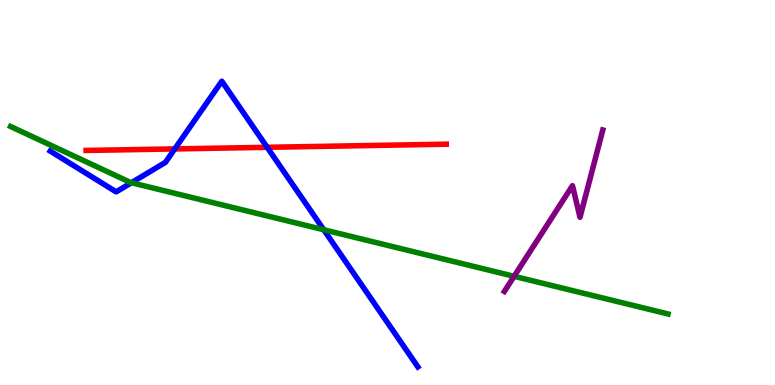[{'lines': ['blue', 'red'], 'intersections': [{'x': 2.25, 'y': 6.13}, {'x': 3.45, 'y': 6.17}]}, {'lines': ['green', 'red'], 'intersections': []}, {'lines': ['purple', 'red'], 'intersections': []}, {'lines': ['blue', 'green'], 'intersections': [{'x': 1.7, 'y': 5.25}, {'x': 4.18, 'y': 4.03}]}, {'lines': ['blue', 'purple'], 'intersections': []}, {'lines': ['green', 'purple'], 'intersections': [{'x': 6.63, 'y': 2.82}]}]